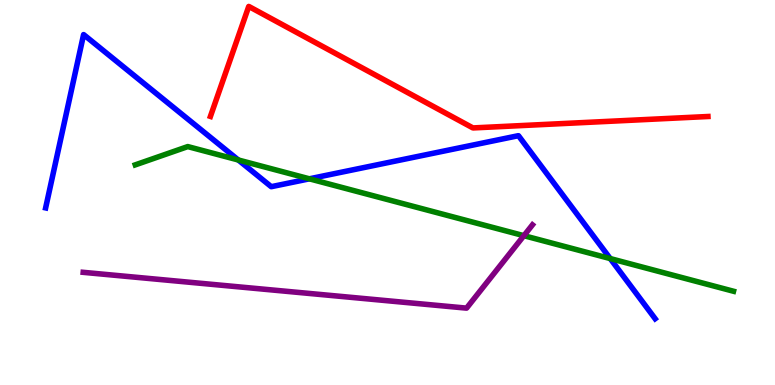[{'lines': ['blue', 'red'], 'intersections': []}, {'lines': ['green', 'red'], 'intersections': []}, {'lines': ['purple', 'red'], 'intersections': []}, {'lines': ['blue', 'green'], 'intersections': [{'x': 3.07, 'y': 5.84}, {'x': 3.99, 'y': 5.36}, {'x': 7.87, 'y': 3.28}]}, {'lines': ['blue', 'purple'], 'intersections': []}, {'lines': ['green', 'purple'], 'intersections': [{'x': 6.76, 'y': 3.88}]}]